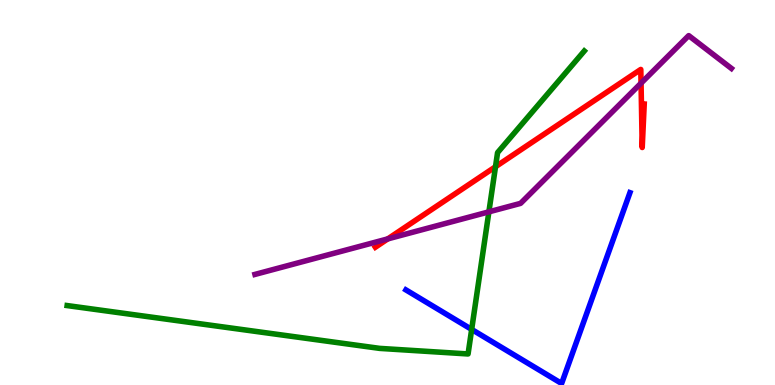[{'lines': ['blue', 'red'], 'intersections': []}, {'lines': ['green', 'red'], 'intersections': [{'x': 6.39, 'y': 5.67}]}, {'lines': ['purple', 'red'], 'intersections': [{'x': 5.0, 'y': 3.8}, {'x': 8.27, 'y': 7.84}]}, {'lines': ['blue', 'green'], 'intersections': [{'x': 6.09, 'y': 1.44}]}, {'lines': ['blue', 'purple'], 'intersections': []}, {'lines': ['green', 'purple'], 'intersections': [{'x': 6.31, 'y': 4.5}]}]